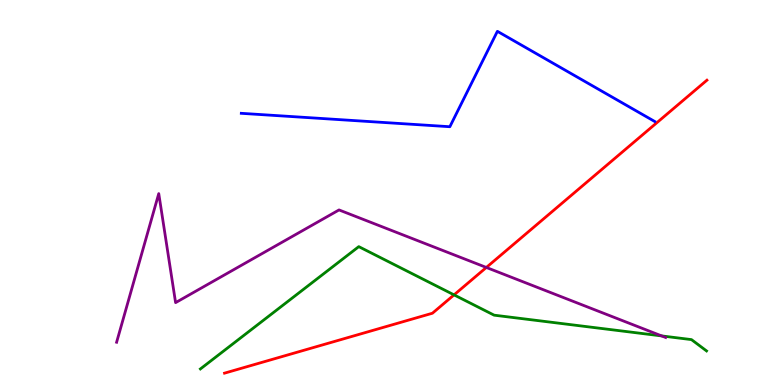[{'lines': ['blue', 'red'], 'intersections': []}, {'lines': ['green', 'red'], 'intersections': [{'x': 5.86, 'y': 2.34}]}, {'lines': ['purple', 'red'], 'intersections': [{'x': 6.28, 'y': 3.05}]}, {'lines': ['blue', 'green'], 'intersections': []}, {'lines': ['blue', 'purple'], 'intersections': []}, {'lines': ['green', 'purple'], 'intersections': [{'x': 8.54, 'y': 1.27}]}]